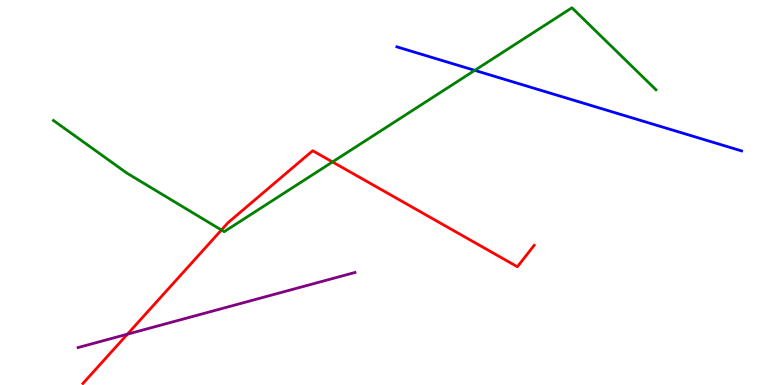[{'lines': ['blue', 'red'], 'intersections': []}, {'lines': ['green', 'red'], 'intersections': [{'x': 2.86, 'y': 4.03}, {'x': 4.29, 'y': 5.79}]}, {'lines': ['purple', 'red'], 'intersections': [{'x': 1.64, 'y': 1.32}]}, {'lines': ['blue', 'green'], 'intersections': [{'x': 6.13, 'y': 8.17}]}, {'lines': ['blue', 'purple'], 'intersections': []}, {'lines': ['green', 'purple'], 'intersections': []}]